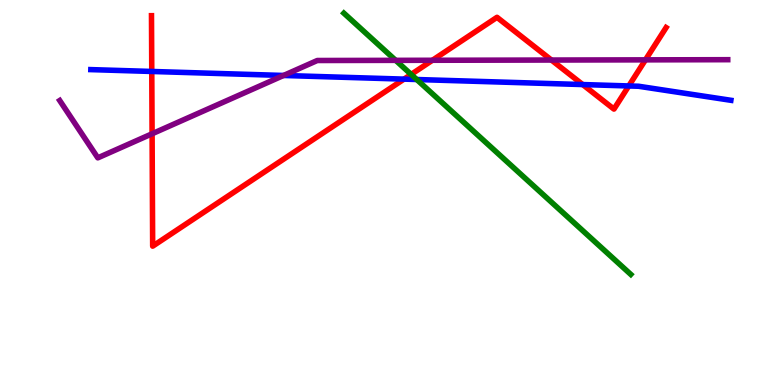[{'lines': ['blue', 'red'], 'intersections': [{'x': 1.96, 'y': 8.14}, {'x': 5.21, 'y': 7.94}, {'x': 7.52, 'y': 7.8}, {'x': 8.11, 'y': 7.77}]}, {'lines': ['green', 'red'], 'intersections': [{'x': 5.3, 'y': 8.07}]}, {'lines': ['purple', 'red'], 'intersections': [{'x': 1.96, 'y': 6.53}, {'x': 5.58, 'y': 8.43}, {'x': 7.12, 'y': 8.44}, {'x': 8.33, 'y': 8.45}]}, {'lines': ['blue', 'green'], 'intersections': [{'x': 5.38, 'y': 7.93}]}, {'lines': ['blue', 'purple'], 'intersections': [{'x': 3.66, 'y': 8.04}]}, {'lines': ['green', 'purple'], 'intersections': [{'x': 5.11, 'y': 8.43}]}]